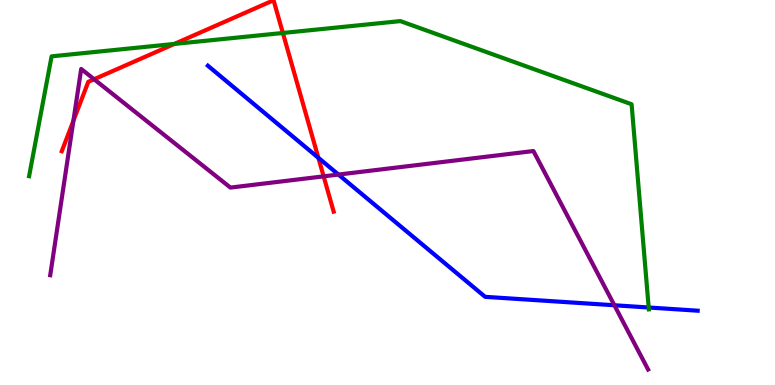[{'lines': ['blue', 'red'], 'intersections': [{'x': 4.11, 'y': 5.9}]}, {'lines': ['green', 'red'], 'intersections': [{'x': 2.25, 'y': 8.86}, {'x': 3.65, 'y': 9.14}]}, {'lines': ['purple', 'red'], 'intersections': [{'x': 0.947, 'y': 6.86}, {'x': 1.21, 'y': 7.94}, {'x': 4.18, 'y': 5.42}]}, {'lines': ['blue', 'green'], 'intersections': [{'x': 8.37, 'y': 2.01}]}, {'lines': ['blue', 'purple'], 'intersections': [{'x': 4.37, 'y': 5.47}, {'x': 7.93, 'y': 2.07}]}, {'lines': ['green', 'purple'], 'intersections': []}]